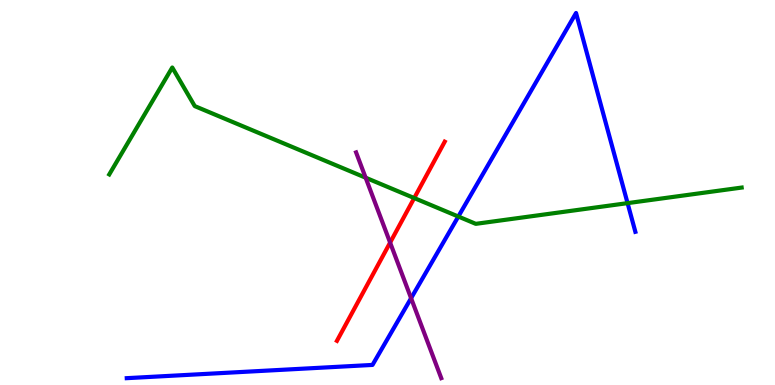[{'lines': ['blue', 'red'], 'intersections': []}, {'lines': ['green', 'red'], 'intersections': [{'x': 5.34, 'y': 4.86}]}, {'lines': ['purple', 'red'], 'intersections': [{'x': 5.03, 'y': 3.7}]}, {'lines': ['blue', 'green'], 'intersections': [{'x': 5.91, 'y': 4.38}, {'x': 8.1, 'y': 4.72}]}, {'lines': ['blue', 'purple'], 'intersections': [{'x': 5.3, 'y': 2.25}]}, {'lines': ['green', 'purple'], 'intersections': [{'x': 4.72, 'y': 5.38}]}]